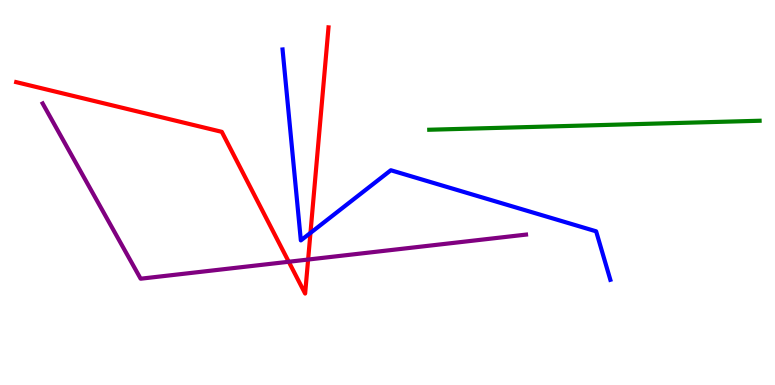[{'lines': ['blue', 'red'], 'intersections': [{'x': 4.01, 'y': 3.95}]}, {'lines': ['green', 'red'], 'intersections': []}, {'lines': ['purple', 'red'], 'intersections': [{'x': 3.73, 'y': 3.2}, {'x': 3.98, 'y': 3.26}]}, {'lines': ['blue', 'green'], 'intersections': []}, {'lines': ['blue', 'purple'], 'intersections': []}, {'lines': ['green', 'purple'], 'intersections': []}]